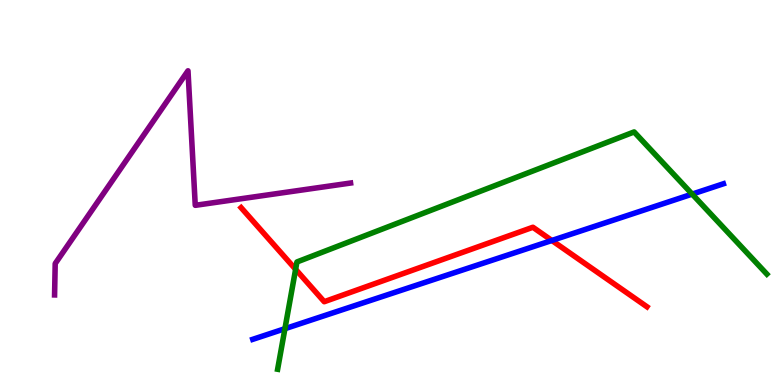[{'lines': ['blue', 'red'], 'intersections': [{'x': 7.12, 'y': 3.75}]}, {'lines': ['green', 'red'], 'intersections': [{'x': 3.81, 'y': 3.0}]}, {'lines': ['purple', 'red'], 'intersections': []}, {'lines': ['blue', 'green'], 'intersections': [{'x': 3.68, 'y': 1.46}, {'x': 8.93, 'y': 4.96}]}, {'lines': ['blue', 'purple'], 'intersections': []}, {'lines': ['green', 'purple'], 'intersections': []}]